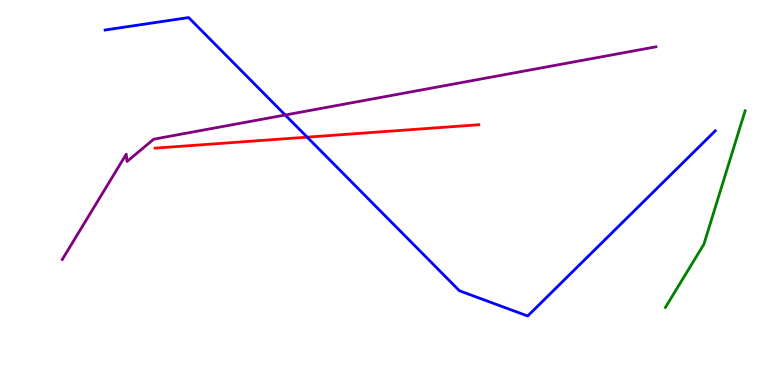[{'lines': ['blue', 'red'], 'intersections': [{'x': 3.96, 'y': 6.44}]}, {'lines': ['green', 'red'], 'intersections': []}, {'lines': ['purple', 'red'], 'intersections': []}, {'lines': ['blue', 'green'], 'intersections': []}, {'lines': ['blue', 'purple'], 'intersections': [{'x': 3.68, 'y': 7.01}]}, {'lines': ['green', 'purple'], 'intersections': []}]